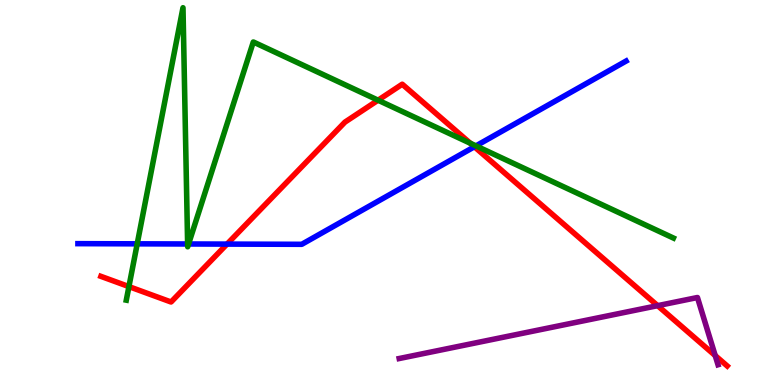[{'lines': ['blue', 'red'], 'intersections': [{'x': 2.93, 'y': 3.66}, {'x': 6.12, 'y': 6.19}]}, {'lines': ['green', 'red'], 'intersections': [{'x': 1.66, 'y': 2.56}, {'x': 4.88, 'y': 7.4}, {'x': 6.07, 'y': 6.28}]}, {'lines': ['purple', 'red'], 'intersections': [{'x': 8.49, 'y': 2.06}, {'x': 9.23, 'y': 0.764}]}, {'lines': ['blue', 'green'], 'intersections': [{'x': 1.77, 'y': 3.67}, {'x': 2.42, 'y': 3.66}, {'x': 2.43, 'y': 3.66}, {'x': 6.14, 'y': 6.21}]}, {'lines': ['blue', 'purple'], 'intersections': []}, {'lines': ['green', 'purple'], 'intersections': []}]